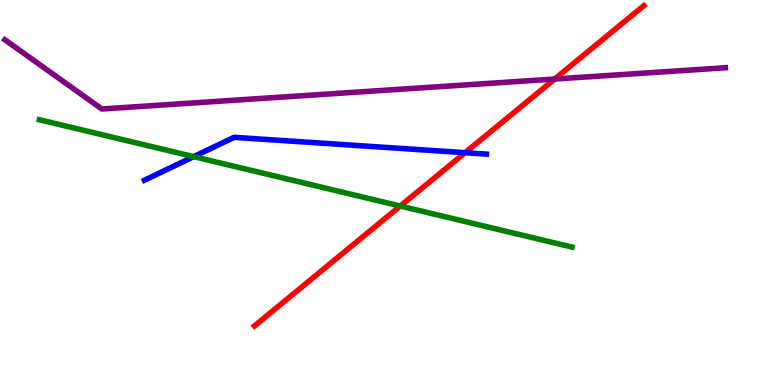[{'lines': ['blue', 'red'], 'intersections': [{'x': 6.0, 'y': 6.03}]}, {'lines': ['green', 'red'], 'intersections': [{'x': 5.16, 'y': 4.65}]}, {'lines': ['purple', 'red'], 'intersections': [{'x': 7.16, 'y': 7.95}]}, {'lines': ['blue', 'green'], 'intersections': [{'x': 2.5, 'y': 5.93}]}, {'lines': ['blue', 'purple'], 'intersections': []}, {'lines': ['green', 'purple'], 'intersections': []}]